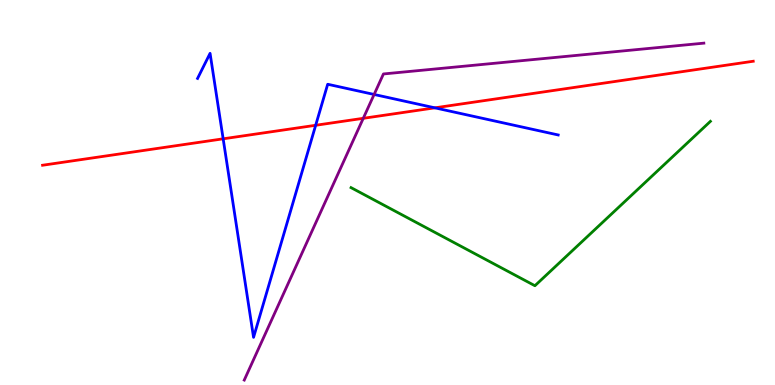[{'lines': ['blue', 'red'], 'intersections': [{'x': 2.88, 'y': 6.39}, {'x': 4.07, 'y': 6.75}, {'x': 5.61, 'y': 7.2}]}, {'lines': ['green', 'red'], 'intersections': []}, {'lines': ['purple', 'red'], 'intersections': [{'x': 4.69, 'y': 6.93}]}, {'lines': ['blue', 'green'], 'intersections': []}, {'lines': ['blue', 'purple'], 'intersections': [{'x': 4.83, 'y': 7.55}]}, {'lines': ['green', 'purple'], 'intersections': []}]